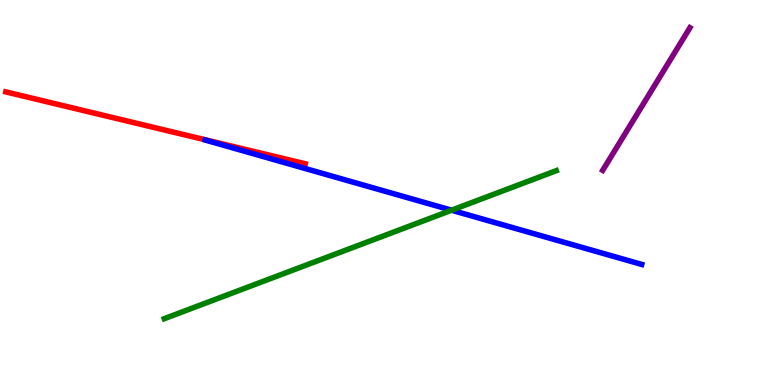[{'lines': ['blue', 'red'], 'intersections': []}, {'lines': ['green', 'red'], 'intersections': []}, {'lines': ['purple', 'red'], 'intersections': []}, {'lines': ['blue', 'green'], 'intersections': [{'x': 5.83, 'y': 4.54}]}, {'lines': ['blue', 'purple'], 'intersections': []}, {'lines': ['green', 'purple'], 'intersections': []}]